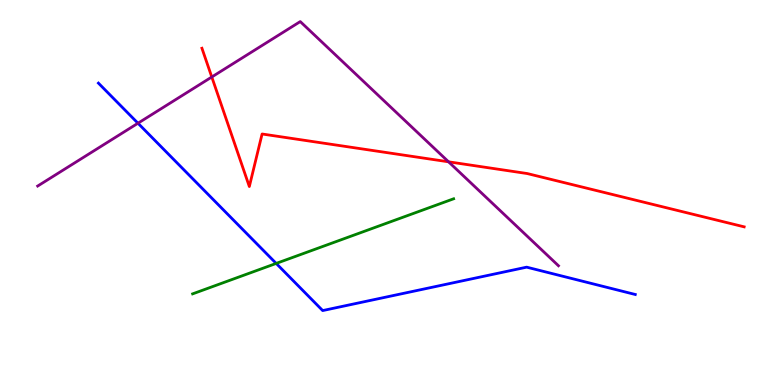[{'lines': ['blue', 'red'], 'intersections': []}, {'lines': ['green', 'red'], 'intersections': []}, {'lines': ['purple', 'red'], 'intersections': [{'x': 2.73, 'y': 8.0}, {'x': 5.79, 'y': 5.8}]}, {'lines': ['blue', 'green'], 'intersections': [{'x': 3.56, 'y': 3.16}]}, {'lines': ['blue', 'purple'], 'intersections': [{'x': 1.78, 'y': 6.8}]}, {'lines': ['green', 'purple'], 'intersections': []}]